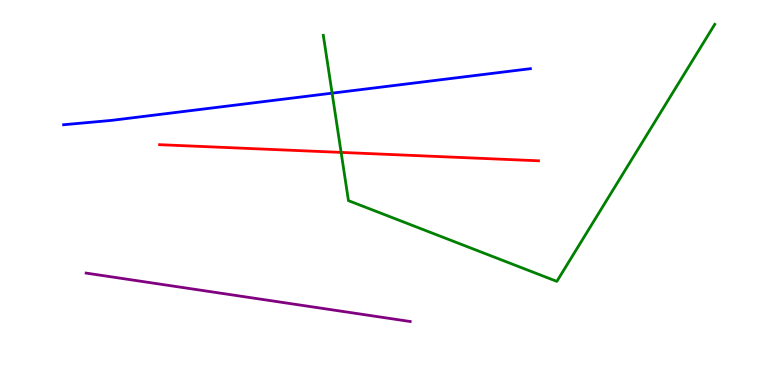[{'lines': ['blue', 'red'], 'intersections': []}, {'lines': ['green', 'red'], 'intersections': [{'x': 4.4, 'y': 6.04}]}, {'lines': ['purple', 'red'], 'intersections': []}, {'lines': ['blue', 'green'], 'intersections': [{'x': 4.29, 'y': 7.58}]}, {'lines': ['blue', 'purple'], 'intersections': []}, {'lines': ['green', 'purple'], 'intersections': []}]